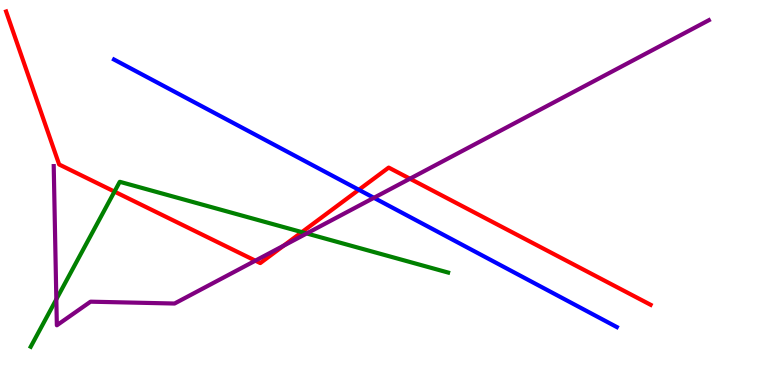[{'lines': ['blue', 'red'], 'intersections': [{'x': 4.63, 'y': 5.07}]}, {'lines': ['green', 'red'], 'intersections': [{'x': 1.48, 'y': 5.02}, {'x': 3.9, 'y': 3.97}]}, {'lines': ['purple', 'red'], 'intersections': [{'x': 3.29, 'y': 3.23}, {'x': 3.66, 'y': 3.62}, {'x': 5.29, 'y': 5.36}]}, {'lines': ['blue', 'green'], 'intersections': []}, {'lines': ['blue', 'purple'], 'intersections': [{'x': 4.82, 'y': 4.86}]}, {'lines': ['green', 'purple'], 'intersections': [{'x': 0.727, 'y': 2.23}, {'x': 3.96, 'y': 3.94}]}]